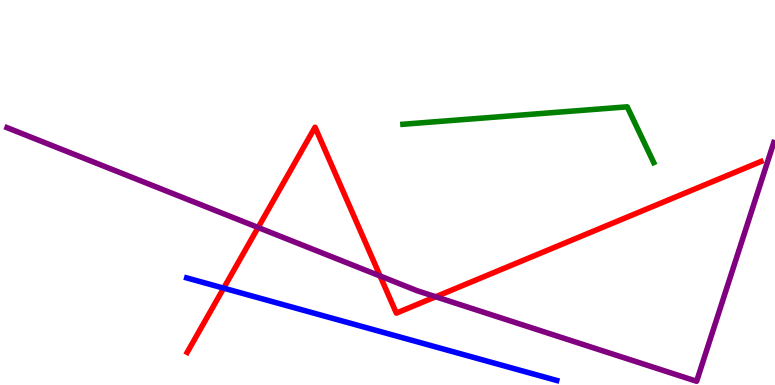[{'lines': ['blue', 'red'], 'intersections': [{'x': 2.89, 'y': 2.52}]}, {'lines': ['green', 'red'], 'intersections': []}, {'lines': ['purple', 'red'], 'intersections': [{'x': 3.33, 'y': 4.09}, {'x': 4.9, 'y': 2.83}, {'x': 5.62, 'y': 2.29}]}, {'lines': ['blue', 'green'], 'intersections': []}, {'lines': ['blue', 'purple'], 'intersections': []}, {'lines': ['green', 'purple'], 'intersections': []}]